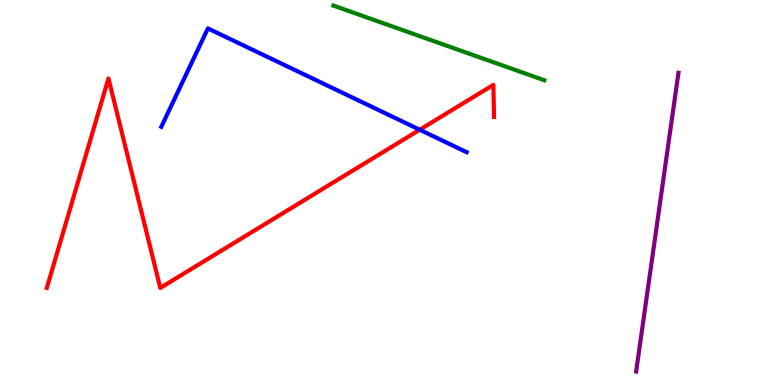[{'lines': ['blue', 'red'], 'intersections': [{'x': 5.42, 'y': 6.63}]}, {'lines': ['green', 'red'], 'intersections': []}, {'lines': ['purple', 'red'], 'intersections': []}, {'lines': ['blue', 'green'], 'intersections': []}, {'lines': ['blue', 'purple'], 'intersections': []}, {'lines': ['green', 'purple'], 'intersections': []}]